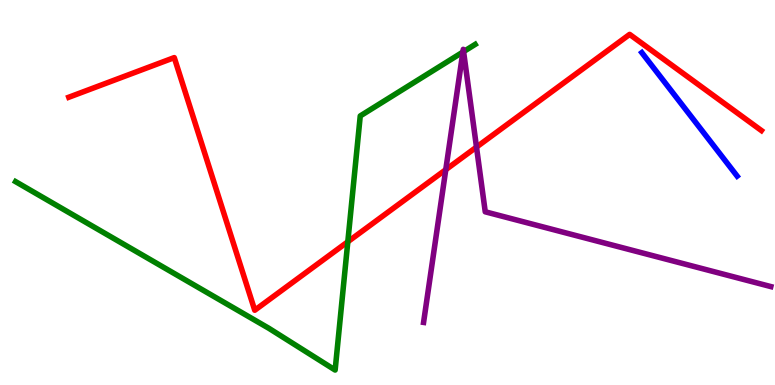[{'lines': ['blue', 'red'], 'intersections': []}, {'lines': ['green', 'red'], 'intersections': [{'x': 4.49, 'y': 3.72}]}, {'lines': ['purple', 'red'], 'intersections': [{'x': 5.75, 'y': 5.59}, {'x': 6.15, 'y': 6.18}]}, {'lines': ['blue', 'green'], 'intersections': []}, {'lines': ['blue', 'purple'], 'intersections': []}, {'lines': ['green', 'purple'], 'intersections': [{'x': 5.97, 'y': 8.65}, {'x': 5.98, 'y': 8.66}]}]